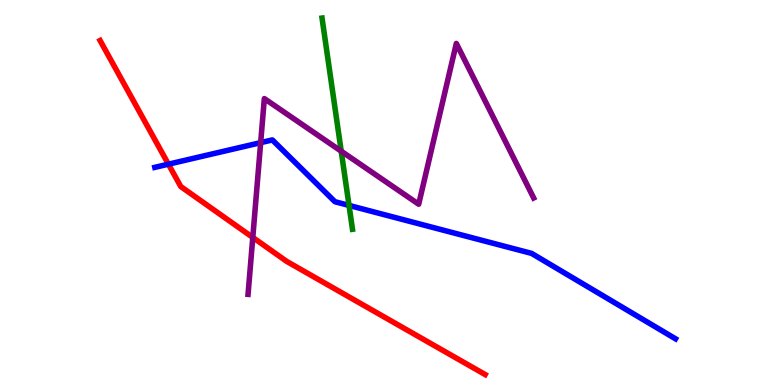[{'lines': ['blue', 'red'], 'intersections': [{'x': 2.17, 'y': 5.74}]}, {'lines': ['green', 'red'], 'intersections': []}, {'lines': ['purple', 'red'], 'intersections': [{'x': 3.26, 'y': 3.83}]}, {'lines': ['blue', 'green'], 'intersections': [{'x': 4.5, 'y': 4.66}]}, {'lines': ['blue', 'purple'], 'intersections': [{'x': 3.36, 'y': 6.29}]}, {'lines': ['green', 'purple'], 'intersections': [{'x': 4.4, 'y': 6.07}]}]